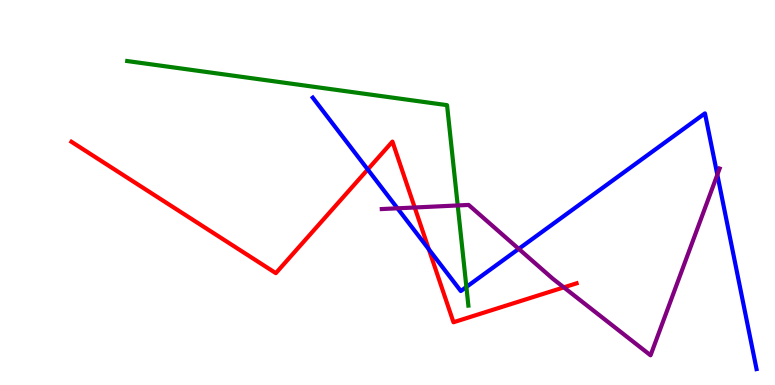[{'lines': ['blue', 'red'], 'intersections': [{'x': 4.75, 'y': 5.6}, {'x': 5.53, 'y': 3.53}]}, {'lines': ['green', 'red'], 'intersections': []}, {'lines': ['purple', 'red'], 'intersections': [{'x': 5.35, 'y': 4.61}, {'x': 7.28, 'y': 2.54}]}, {'lines': ['blue', 'green'], 'intersections': [{'x': 6.02, 'y': 2.55}]}, {'lines': ['blue', 'purple'], 'intersections': [{'x': 5.13, 'y': 4.59}, {'x': 6.69, 'y': 3.54}, {'x': 9.26, 'y': 5.46}]}, {'lines': ['green', 'purple'], 'intersections': [{'x': 5.91, 'y': 4.66}]}]